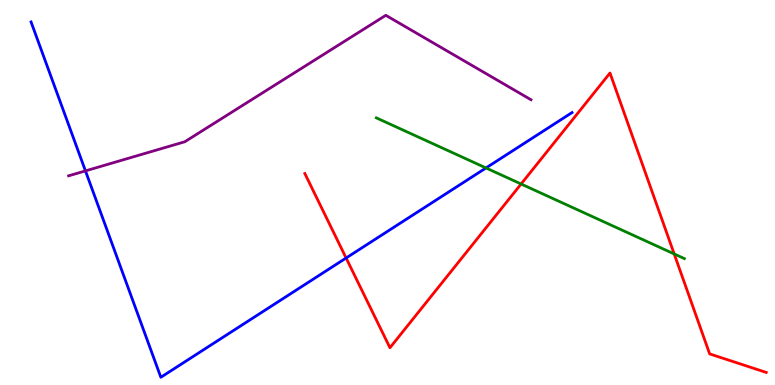[{'lines': ['blue', 'red'], 'intersections': [{'x': 4.47, 'y': 3.3}]}, {'lines': ['green', 'red'], 'intersections': [{'x': 6.72, 'y': 5.22}, {'x': 8.7, 'y': 3.4}]}, {'lines': ['purple', 'red'], 'intersections': []}, {'lines': ['blue', 'green'], 'intersections': [{'x': 6.27, 'y': 5.64}]}, {'lines': ['blue', 'purple'], 'intersections': [{'x': 1.1, 'y': 5.56}]}, {'lines': ['green', 'purple'], 'intersections': []}]